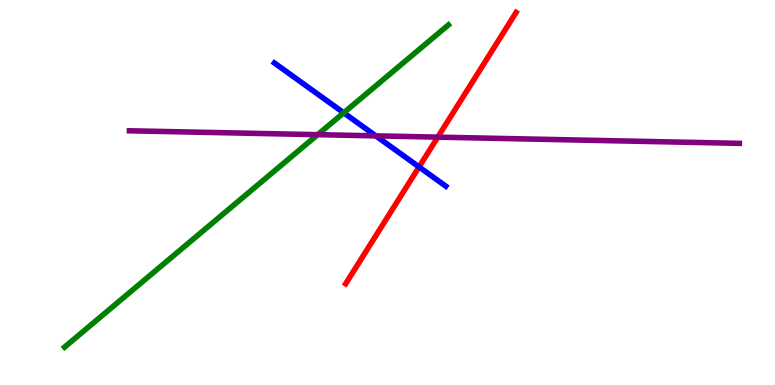[{'lines': ['blue', 'red'], 'intersections': [{'x': 5.41, 'y': 5.66}]}, {'lines': ['green', 'red'], 'intersections': []}, {'lines': ['purple', 'red'], 'intersections': [{'x': 5.65, 'y': 6.44}]}, {'lines': ['blue', 'green'], 'intersections': [{'x': 4.44, 'y': 7.07}]}, {'lines': ['blue', 'purple'], 'intersections': [{'x': 4.85, 'y': 6.47}]}, {'lines': ['green', 'purple'], 'intersections': [{'x': 4.1, 'y': 6.5}]}]